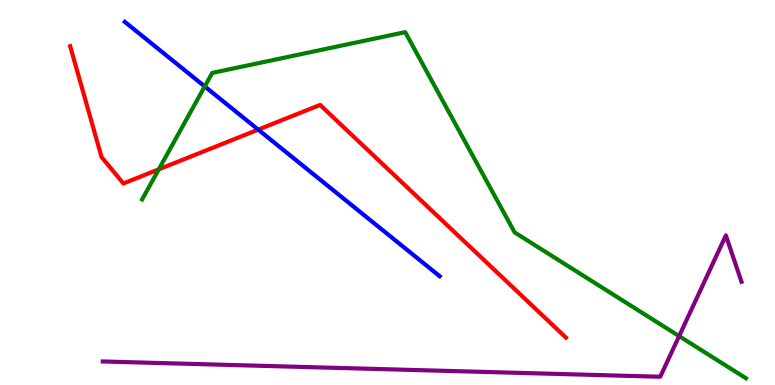[{'lines': ['blue', 'red'], 'intersections': [{'x': 3.33, 'y': 6.63}]}, {'lines': ['green', 'red'], 'intersections': [{'x': 2.05, 'y': 5.6}]}, {'lines': ['purple', 'red'], 'intersections': []}, {'lines': ['blue', 'green'], 'intersections': [{'x': 2.64, 'y': 7.76}]}, {'lines': ['blue', 'purple'], 'intersections': []}, {'lines': ['green', 'purple'], 'intersections': [{'x': 8.76, 'y': 1.27}]}]